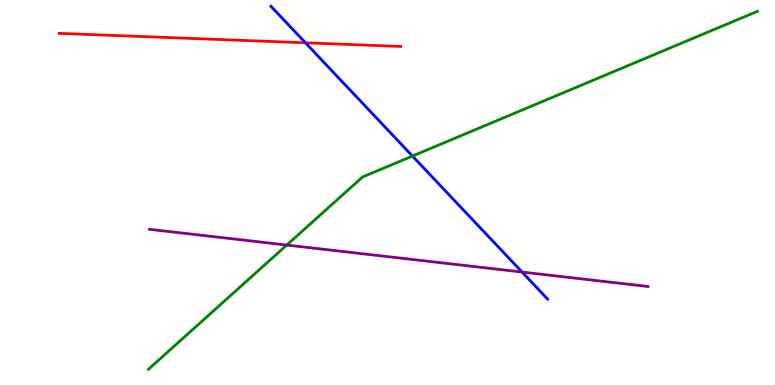[{'lines': ['blue', 'red'], 'intersections': [{'x': 3.94, 'y': 8.89}]}, {'lines': ['green', 'red'], 'intersections': []}, {'lines': ['purple', 'red'], 'intersections': []}, {'lines': ['blue', 'green'], 'intersections': [{'x': 5.32, 'y': 5.95}]}, {'lines': ['blue', 'purple'], 'intersections': [{'x': 6.74, 'y': 2.93}]}, {'lines': ['green', 'purple'], 'intersections': [{'x': 3.7, 'y': 3.63}]}]